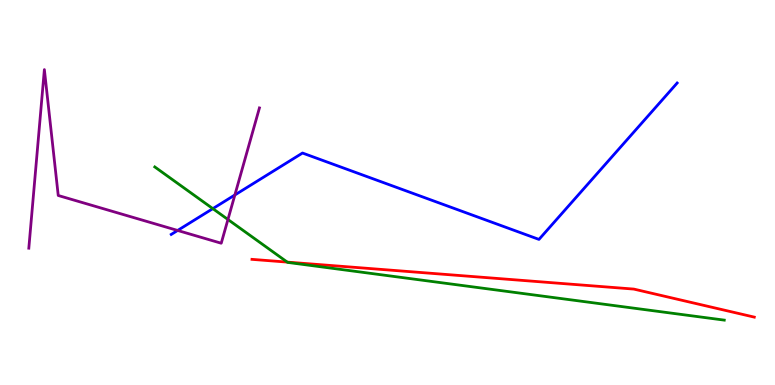[{'lines': ['blue', 'red'], 'intersections': []}, {'lines': ['green', 'red'], 'intersections': [{'x': 3.71, 'y': 3.19}]}, {'lines': ['purple', 'red'], 'intersections': []}, {'lines': ['blue', 'green'], 'intersections': [{'x': 2.75, 'y': 4.58}]}, {'lines': ['blue', 'purple'], 'intersections': [{'x': 2.29, 'y': 4.01}, {'x': 3.03, 'y': 4.94}]}, {'lines': ['green', 'purple'], 'intersections': [{'x': 2.94, 'y': 4.3}]}]